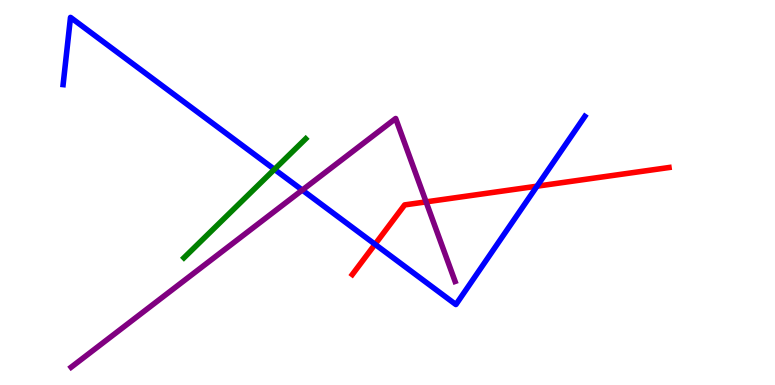[{'lines': ['blue', 'red'], 'intersections': [{'x': 4.84, 'y': 3.65}, {'x': 6.93, 'y': 5.16}]}, {'lines': ['green', 'red'], 'intersections': []}, {'lines': ['purple', 'red'], 'intersections': [{'x': 5.5, 'y': 4.76}]}, {'lines': ['blue', 'green'], 'intersections': [{'x': 3.54, 'y': 5.6}]}, {'lines': ['blue', 'purple'], 'intersections': [{'x': 3.9, 'y': 5.06}]}, {'lines': ['green', 'purple'], 'intersections': []}]